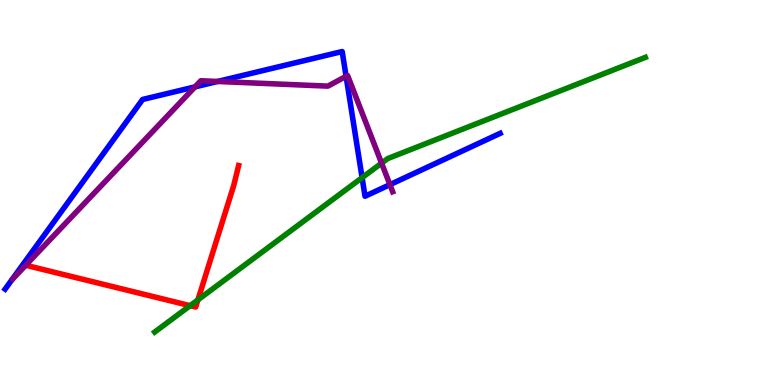[{'lines': ['blue', 'red'], 'intersections': []}, {'lines': ['green', 'red'], 'intersections': [{'x': 2.45, 'y': 2.06}, {'x': 2.55, 'y': 2.21}]}, {'lines': ['purple', 'red'], 'intersections': []}, {'lines': ['blue', 'green'], 'intersections': [{'x': 4.67, 'y': 5.39}]}, {'lines': ['blue', 'purple'], 'intersections': [{'x': 2.52, 'y': 7.74}, {'x': 2.81, 'y': 7.88}, {'x': 4.47, 'y': 8.02}, {'x': 5.03, 'y': 5.2}]}, {'lines': ['green', 'purple'], 'intersections': [{'x': 4.92, 'y': 5.76}]}]